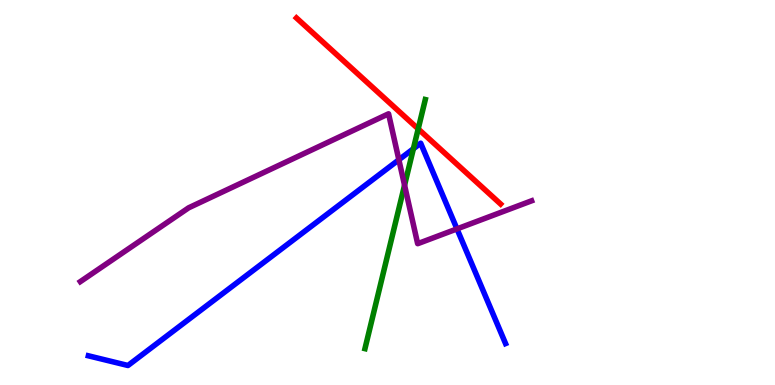[{'lines': ['blue', 'red'], 'intersections': []}, {'lines': ['green', 'red'], 'intersections': [{'x': 5.4, 'y': 6.65}]}, {'lines': ['purple', 'red'], 'intersections': []}, {'lines': ['blue', 'green'], 'intersections': [{'x': 5.33, 'y': 6.14}]}, {'lines': ['blue', 'purple'], 'intersections': [{'x': 5.15, 'y': 5.85}, {'x': 5.9, 'y': 4.05}]}, {'lines': ['green', 'purple'], 'intersections': [{'x': 5.22, 'y': 5.19}]}]